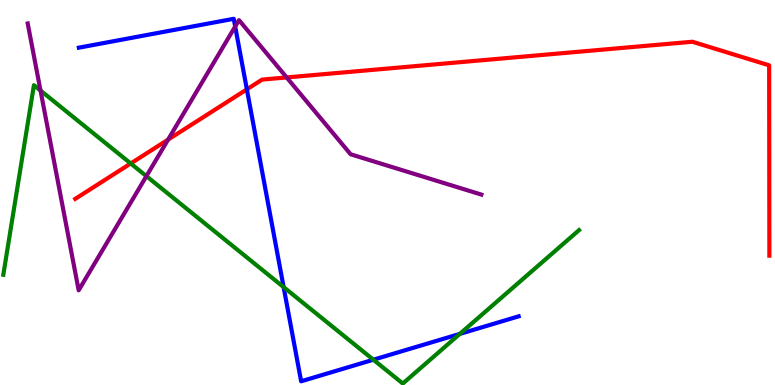[{'lines': ['blue', 'red'], 'intersections': [{'x': 3.19, 'y': 7.68}]}, {'lines': ['green', 'red'], 'intersections': [{'x': 1.69, 'y': 5.75}]}, {'lines': ['purple', 'red'], 'intersections': [{'x': 2.17, 'y': 6.37}, {'x': 3.7, 'y': 7.99}]}, {'lines': ['blue', 'green'], 'intersections': [{'x': 3.66, 'y': 2.54}, {'x': 4.82, 'y': 0.657}, {'x': 5.93, 'y': 1.33}]}, {'lines': ['blue', 'purple'], 'intersections': [{'x': 3.03, 'y': 9.31}]}, {'lines': ['green', 'purple'], 'intersections': [{'x': 0.523, 'y': 7.65}, {'x': 1.89, 'y': 5.42}]}]